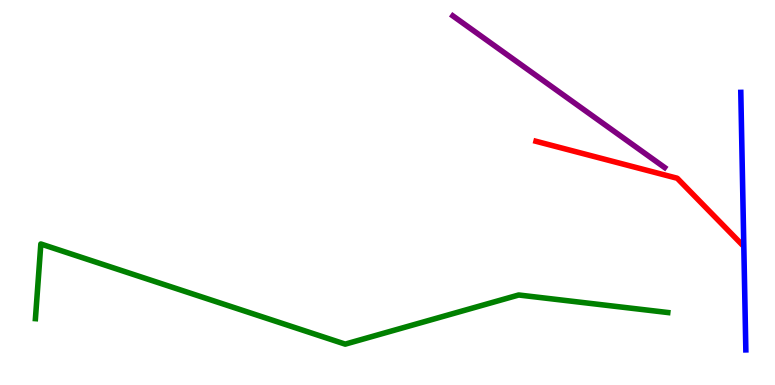[{'lines': ['blue', 'red'], 'intersections': []}, {'lines': ['green', 'red'], 'intersections': []}, {'lines': ['purple', 'red'], 'intersections': []}, {'lines': ['blue', 'green'], 'intersections': []}, {'lines': ['blue', 'purple'], 'intersections': []}, {'lines': ['green', 'purple'], 'intersections': []}]